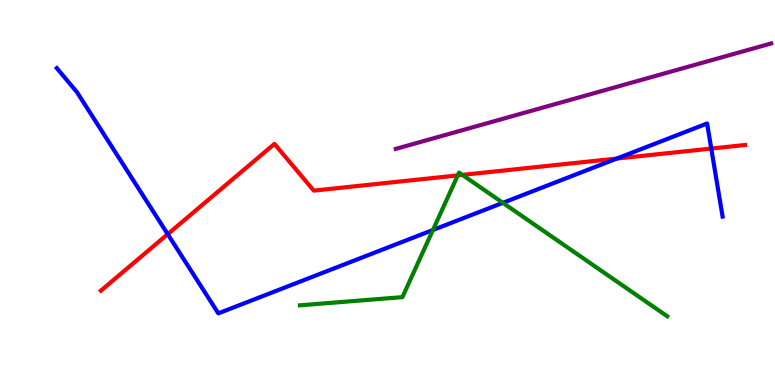[{'lines': ['blue', 'red'], 'intersections': [{'x': 2.16, 'y': 3.92}, {'x': 7.96, 'y': 5.88}, {'x': 9.18, 'y': 6.14}]}, {'lines': ['green', 'red'], 'intersections': [{'x': 5.91, 'y': 5.44}, {'x': 5.97, 'y': 5.46}]}, {'lines': ['purple', 'red'], 'intersections': []}, {'lines': ['blue', 'green'], 'intersections': [{'x': 5.59, 'y': 4.03}, {'x': 6.49, 'y': 4.73}]}, {'lines': ['blue', 'purple'], 'intersections': []}, {'lines': ['green', 'purple'], 'intersections': []}]